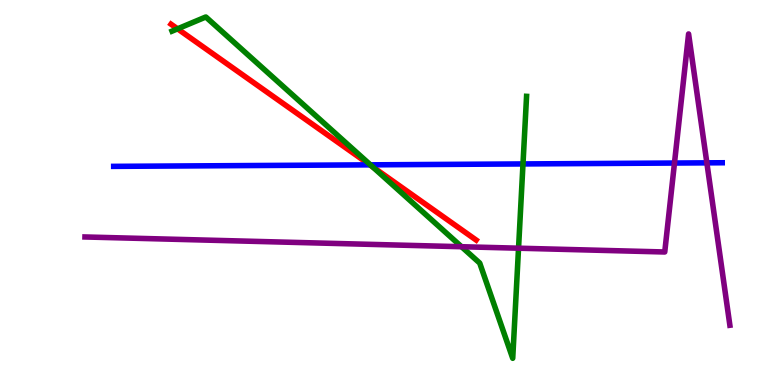[{'lines': ['blue', 'red'], 'intersections': [{'x': 4.77, 'y': 5.72}]}, {'lines': ['green', 'red'], 'intersections': [{'x': 2.29, 'y': 9.25}, {'x': 4.81, 'y': 5.67}]}, {'lines': ['purple', 'red'], 'intersections': []}, {'lines': ['blue', 'green'], 'intersections': [{'x': 4.78, 'y': 5.72}, {'x': 6.75, 'y': 5.74}]}, {'lines': ['blue', 'purple'], 'intersections': [{'x': 8.7, 'y': 5.77}, {'x': 9.12, 'y': 5.77}]}, {'lines': ['green', 'purple'], 'intersections': [{'x': 5.96, 'y': 3.59}, {'x': 6.69, 'y': 3.55}]}]